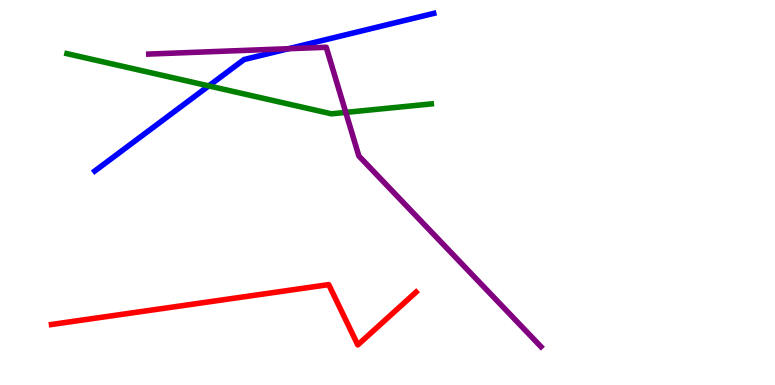[{'lines': ['blue', 'red'], 'intersections': []}, {'lines': ['green', 'red'], 'intersections': []}, {'lines': ['purple', 'red'], 'intersections': []}, {'lines': ['blue', 'green'], 'intersections': [{'x': 2.69, 'y': 7.77}]}, {'lines': ['blue', 'purple'], 'intersections': [{'x': 3.72, 'y': 8.73}]}, {'lines': ['green', 'purple'], 'intersections': [{'x': 4.46, 'y': 7.08}]}]